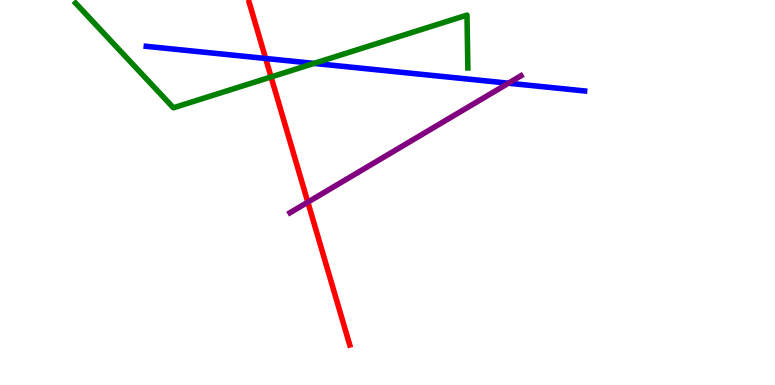[{'lines': ['blue', 'red'], 'intersections': [{'x': 3.43, 'y': 8.48}]}, {'lines': ['green', 'red'], 'intersections': [{'x': 3.5, 'y': 8.0}]}, {'lines': ['purple', 'red'], 'intersections': [{'x': 3.97, 'y': 4.75}]}, {'lines': ['blue', 'green'], 'intersections': [{'x': 4.05, 'y': 8.35}]}, {'lines': ['blue', 'purple'], 'intersections': [{'x': 6.56, 'y': 7.84}]}, {'lines': ['green', 'purple'], 'intersections': []}]